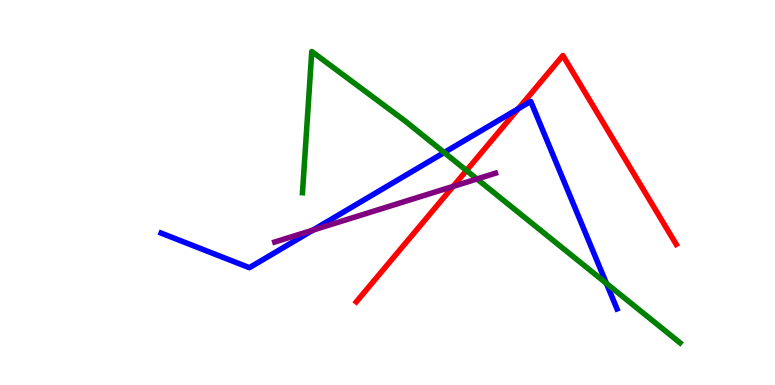[{'lines': ['blue', 'red'], 'intersections': [{'x': 6.69, 'y': 7.18}]}, {'lines': ['green', 'red'], 'intersections': [{'x': 6.02, 'y': 5.57}]}, {'lines': ['purple', 'red'], 'intersections': [{'x': 5.85, 'y': 5.16}]}, {'lines': ['blue', 'green'], 'intersections': [{'x': 5.73, 'y': 6.04}, {'x': 7.82, 'y': 2.64}]}, {'lines': ['blue', 'purple'], 'intersections': [{'x': 4.04, 'y': 4.02}]}, {'lines': ['green', 'purple'], 'intersections': [{'x': 6.15, 'y': 5.35}]}]